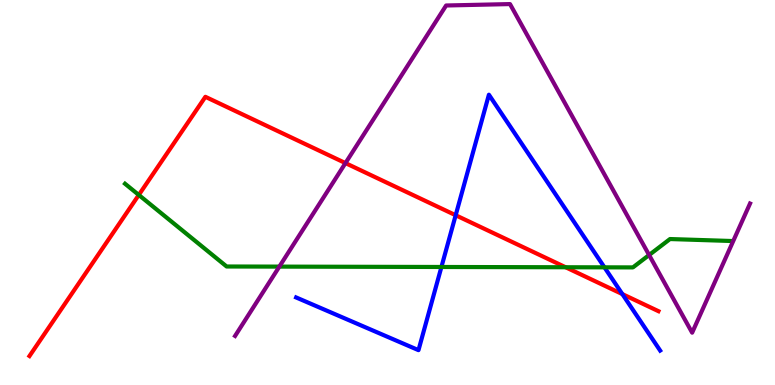[{'lines': ['blue', 'red'], 'intersections': [{'x': 5.88, 'y': 4.41}, {'x': 8.03, 'y': 2.36}]}, {'lines': ['green', 'red'], 'intersections': [{'x': 1.79, 'y': 4.94}, {'x': 7.3, 'y': 3.06}]}, {'lines': ['purple', 'red'], 'intersections': [{'x': 4.46, 'y': 5.76}]}, {'lines': ['blue', 'green'], 'intersections': [{'x': 5.7, 'y': 3.07}, {'x': 7.8, 'y': 3.06}]}, {'lines': ['blue', 'purple'], 'intersections': []}, {'lines': ['green', 'purple'], 'intersections': [{'x': 3.6, 'y': 3.07}, {'x': 8.38, 'y': 3.38}]}]